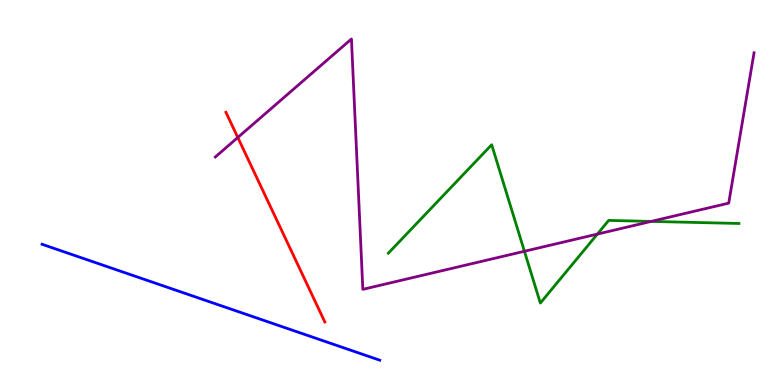[{'lines': ['blue', 'red'], 'intersections': []}, {'lines': ['green', 'red'], 'intersections': []}, {'lines': ['purple', 'red'], 'intersections': [{'x': 3.07, 'y': 6.43}]}, {'lines': ['blue', 'green'], 'intersections': []}, {'lines': ['blue', 'purple'], 'intersections': []}, {'lines': ['green', 'purple'], 'intersections': [{'x': 6.77, 'y': 3.47}, {'x': 7.71, 'y': 3.92}, {'x': 8.4, 'y': 4.25}]}]